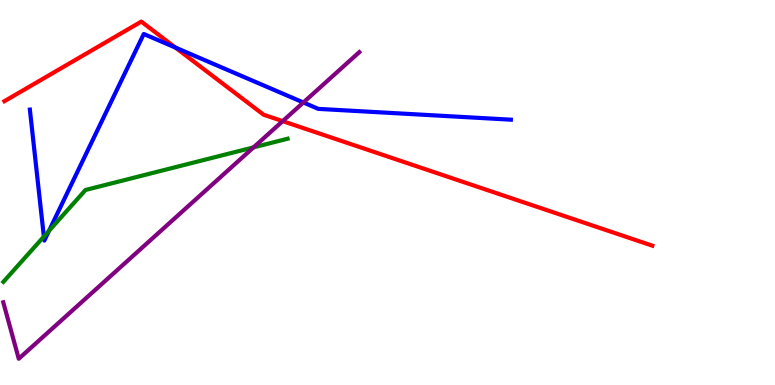[{'lines': ['blue', 'red'], 'intersections': [{'x': 2.26, 'y': 8.76}]}, {'lines': ['green', 'red'], 'intersections': []}, {'lines': ['purple', 'red'], 'intersections': [{'x': 3.65, 'y': 6.85}]}, {'lines': ['blue', 'green'], 'intersections': [{'x': 0.566, 'y': 3.85}, {'x': 0.633, 'y': 4.01}]}, {'lines': ['blue', 'purple'], 'intersections': [{'x': 3.91, 'y': 7.34}]}, {'lines': ['green', 'purple'], 'intersections': [{'x': 3.27, 'y': 6.17}]}]